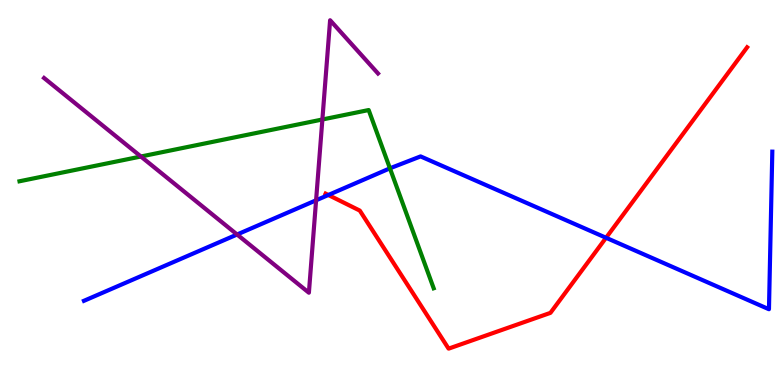[{'lines': ['blue', 'red'], 'intersections': [{'x': 4.24, 'y': 4.94}, {'x': 7.82, 'y': 3.82}]}, {'lines': ['green', 'red'], 'intersections': []}, {'lines': ['purple', 'red'], 'intersections': []}, {'lines': ['blue', 'green'], 'intersections': [{'x': 5.03, 'y': 5.63}]}, {'lines': ['blue', 'purple'], 'intersections': [{'x': 3.06, 'y': 3.91}, {'x': 4.08, 'y': 4.8}]}, {'lines': ['green', 'purple'], 'intersections': [{'x': 1.82, 'y': 5.93}, {'x': 4.16, 'y': 6.9}]}]